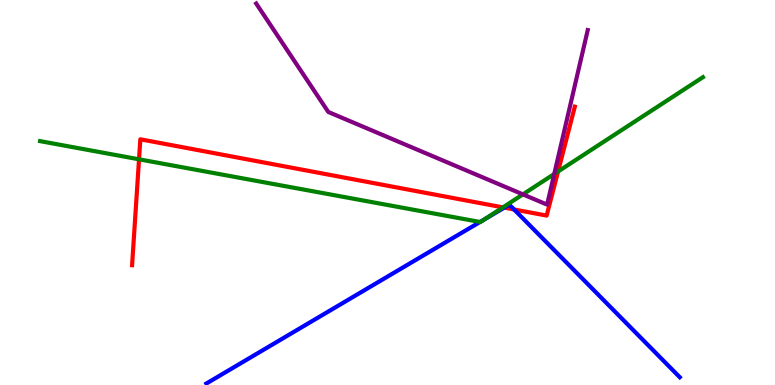[{'lines': ['blue', 'red'], 'intersections': [{'x': 6.51, 'y': 4.61}, {'x': 6.63, 'y': 4.56}]}, {'lines': ['green', 'red'], 'intersections': [{'x': 1.79, 'y': 5.86}, {'x': 6.49, 'y': 4.61}, {'x': 7.2, 'y': 5.55}]}, {'lines': ['purple', 'red'], 'intersections': []}, {'lines': ['blue', 'green'], 'intersections': [{'x': 6.19, 'y': 4.23}, {'x': 6.26, 'y': 4.31}]}, {'lines': ['blue', 'purple'], 'intersections': []}, {'lines': ['green', 'purple'], 'intersections': [{'x': 6.75, 'y': 4.95}, {'x': 7.15, 'y': 5.48}]}]